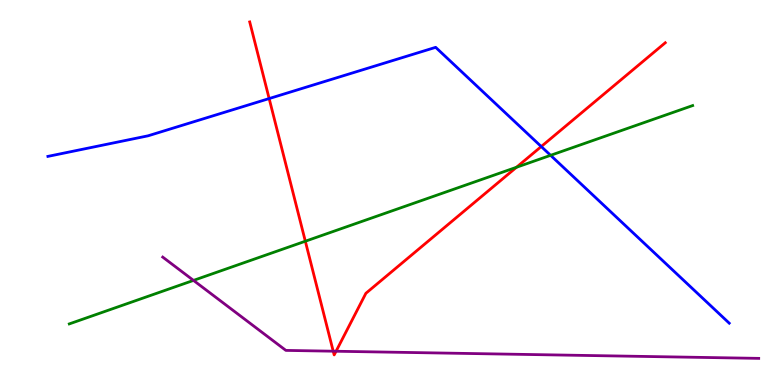[{'lines': ['blue', 'red'], 'intersections': [{'x': 3.47, 'y': 7.44}, {'x': 6.98, 'y': 6.19}]}, {'lines': ['green', 'red'], 'intersections': [{'x': 3.94, 'y': 3.73}, {'x': 6.66, 'y': 5.66}]}, {'lines': ['purple', 'red'], 'intersections': [{'x': 4.3, 'y': 0.878}, {'x': 4.34, 'y': 0.877}]}, {'lines': ['blue', 'green'], 'intersections': [{'x': 7.1, 'y': 5.97}]}, {'lines': ['blue', 'purple'], 'intersections': []}, {'lines': ['green', 'purple'], 'intersections': [{'x': 2.5, 'y': 2.72}]}]